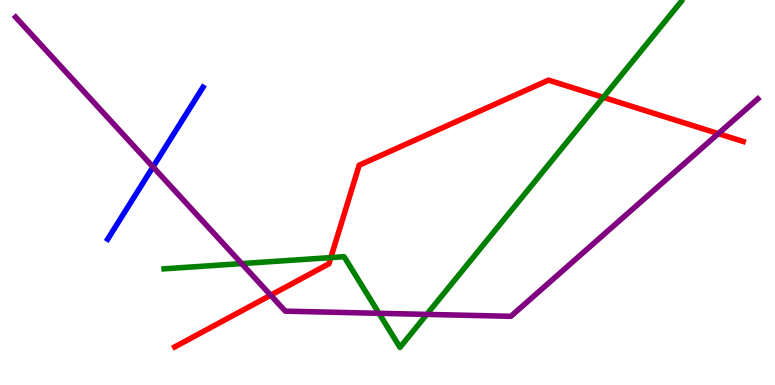[{'lines': ['blue', 'red'], 'intersections': []}, {'lines': ['green', 'red'], 'intersections': [{'x': 4.27, 'y': 3.31}, {'x': 7.78, 'y': 7.47}]}, {'lines': ['purple', 'red'], 'intersections': [{'x': 3.49, 'y': 2.33}, {'x': 9.27, 'y': 6.53}]}, {'lines': ['blue', 'green'], 'intersections': []}, {'lines': ['blue', 'purple'], 'intersections': [{'x': 1.97, 'y': 5.66}]}, {'lines': ['green', 'purple'], 'intersections': [{'x': 3.12, 'y': 3.15}, {'x': 4.89, 'y': 1.86}, {'x': 5.51, 'y': 1.83}]}]